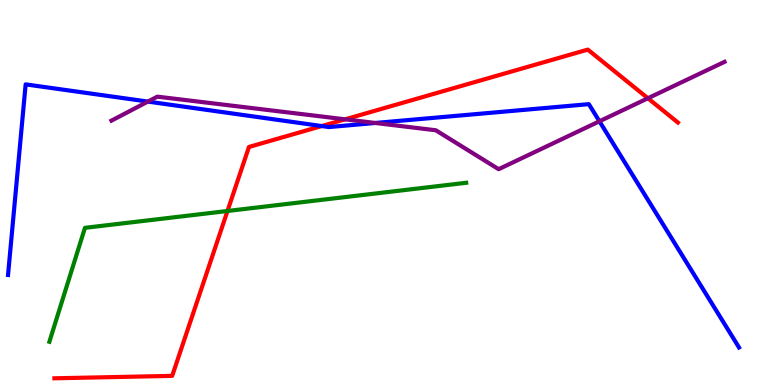[{'lines': ['blue', 'red'], 'intersections': [{'x': 4.15, 'y': 6.73}]}, {'lines': ['green', 'red'], 'intersections': [{'x': 2.94, 'y': 4.52}]}, {'lines': ['purple', 'red'], 'intersections': [{'x': 4.45, 'y': 6.9}, {'x': 8.36, 'y': 7.45}]}, {'lines': ['blue', 'green'], 'intersections': []}, {'lines': ['blue', 'purple'], 'intersections': [{'x': 1.91, 'y': 7.36}, {'x': 4.84, 'y': 6.81}, {'x': 7.73, 'y': 6.85}]}, {'lines': ['green', 'purple'], 'intersections': []}]